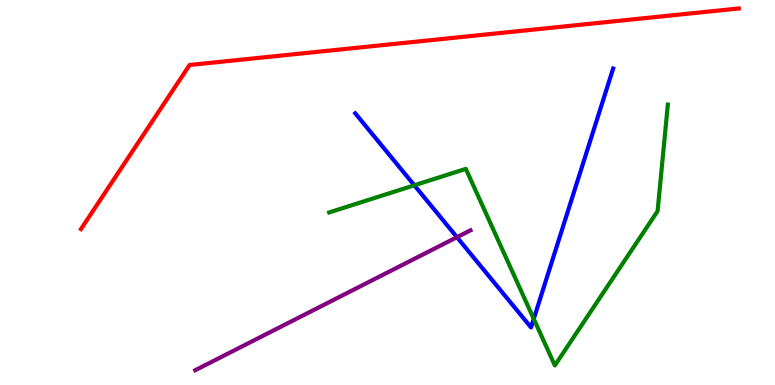[{'lines': ['blue', 'red'], 'intersections': []}, {'lines': ['green', 'red'], 'intersections': []}, {'lines': ['purple', 'red'], 'intersections': []}, {'lines': ['blue', 'green'], 'intersections': [{'x': 5.35, 'y': 5.19}, {'x': 6.89, 'y': 1.72}]}, {'lines': ['blue', 'purple'], 'intersections': [{'x': 5.9, 'y': 3.84}]}, {'lines': ['green', 'purple'], 'intersections': []}]